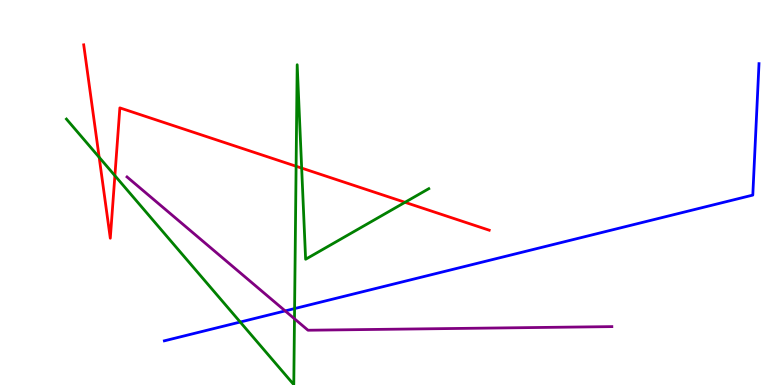[{'lines': ['blue', 'red'], 'intersections': []}, {'lines': ['green', 'red'], 'intersections': [{'x': 1.28, 'y': 5.91}, {'x': 1.48, 'y': 5.44}, {'x': 3.82, 'y': 5.68}, {'x': 3.89, 'y': 5.63}, {'x': 5.23, 'y': 4.75}]}, {'lines': ['purple', 'red'], 'intersections': []}, {'lines': ['blue', 'green'], 'intersections': [{'x': 3.1, 'y': 1.64}, {'x': 3.8, 'y': 1.99}]}, {'lines': ['blue', 'purple'], 'intersections': [{'x': 3.68, 'y': 1.92}]}, {'lines': ['green', 'purple'], 'intersections': [{'x': 3.8, 'y': 1.72}]}]